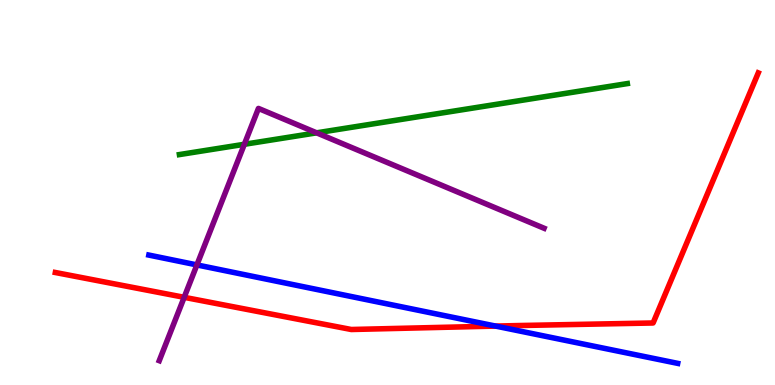[{'lines': ['blue', 'red'], 'intersections': [{'x': 6.4, 'y': 1.53}]}, {'lines': ['green', 'red'], 'intersections': []}, {'lines': ['purple', 'red'], 'intersections': [{'x': 2.38, 'y': 2.28}]}, {'lines': ['blue', 'green'], 'intersections': []}, {'lines': ['blue', 'purple'], 'intersections': [{'x': 2.54, 'y': 3.12}]}, {'lines': ['green', 'purple'], 'intersections': [{'x': 3.15, 'y': 6.25}, {'x': 4.09, 'y': 6.55}]}]